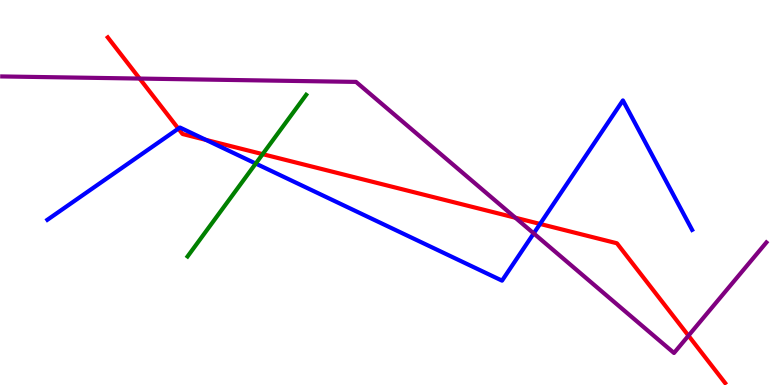[{'lines': ['blue', 'red'], 'intersections': [{'x': 2.3, 'y': 6.66}, {'x': 2.66, 'y': 6.37}, {'x': 6.97, 'y': 4.18}]}, {'lines': ['green', 'red'], 'intersections': [{'x': 3.39, 'y': 6.0}]}, {'lines': ['purple', 'red'], 'intersections': [{'x': 1.8, 'y': 7.96}, {'x': 6.65, 'y': 4.35}, {'x': 8.88, 'y': 1.28}]}, {'lines': ['blue', 'green'], 'intersections': [{'x': 3.3, 'y': 5.75}]}, {'lines': ['blue', 'purple'], 'intersections': [{'x': 6.89, 'y': 3.94}]}, {'lines': ['green', 'purple'], 'intersections': []}]